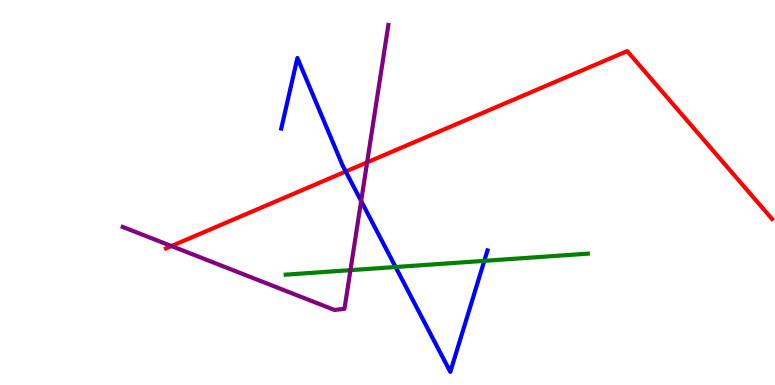[{'lines': ['blue', 'red'], 'intersections': [{'x': 4.46, 'y': 5.55}]}, {'lines': ['green', 'red'], 'intersections': []}, {'lines': ['purple', 'red'], 'intersections': [{'x': 2.21, 'y': 3.61}, {'x': 4.74, 'y': 5.78}]}, {'lines': ['blue', 'green'], 'intersections': [{'x': 5.1, 'y': 3.06}, {'x': 6.25, 'y': 3.22}]}, {'lines': ['blue', 'purple'], 'intersections': [{'x': 4.66, 'y': 4.78}]}, {'lines': ['green', 'purple'], 'intersections': [{'x': 4.52, 'y': 2.98}]}]